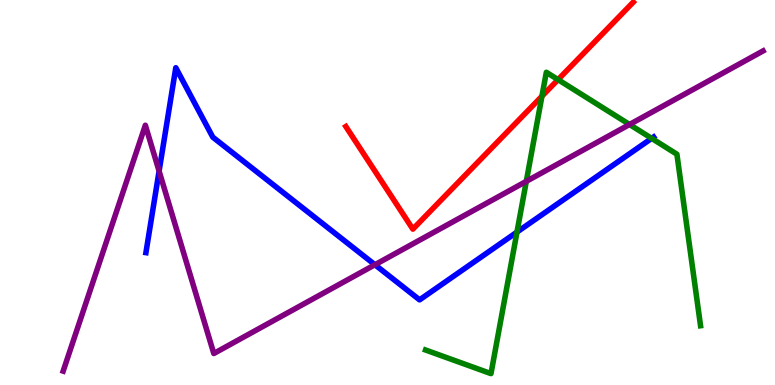[{'lines': ['blue', 'red'], 'intersections': []}, {'lines': ['green', 'red'], 'intersections': [{'x': 6.99, 'y': 7.5}, {'x': 7.2, 'y': 7.93}]}, {'lines': ['purple', 'red'], 'intersections': []}, {'lines': ['blue', 'green'], 'intersections': [{'x': 6.67, 'y': 3.97}, {'x': 8.41, 'y': 6.41}]}, {'lines': ['blue', 'purple'], 'intersections': [{'x': 2.05, 'y': 5.56}, {'x': 4.84, 'y': 3.12}]}, {'lines': ['green', 'purple'], 'intersections': [{'x': 6.79, 'y': 5.29}, {'x': 8.12, 'y': 6.77}]}]